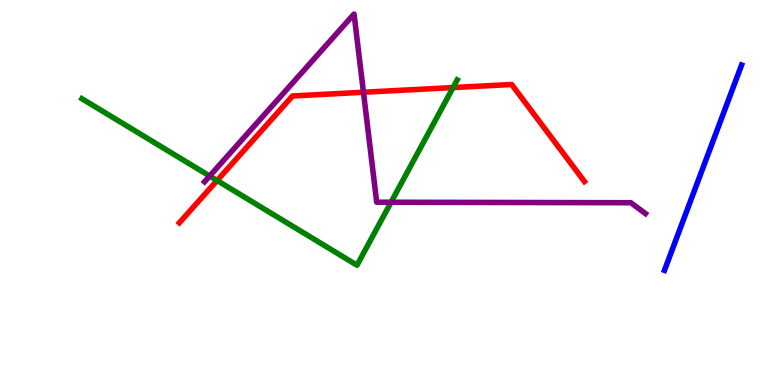[{'lines': ['blue', 'red'], 'intersections': []}, {'lines': ['green', 'red'], 'intersections': [{'x': 2.8, 'y': 5.31}, {'x': 5.85, 'y': 7.73}]}, {'lines': ['purple', 'red'], 'intersections': [{'x': 4.69, 'y': 7.6}]}, {'lines': ['blue', 'green'], 'intersections': []}, {'lines': ['blue', 'purple'], 'intersections': []}, {'lines': ['green', 'purple'], 'intersections': [{'x': 2.71, 'y': 5.43}, {'x': 5.05, 'y': 4.75}]}]